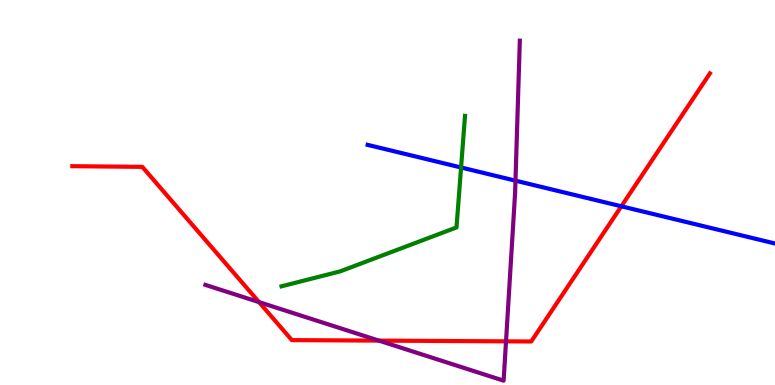[{'lines': ['blue', 'red'], 'intersections': [{'x': 8.02, 'y': 4.64}]}, {'lines': ['green', 'red'], 'intersections': []}, {'lines': ['purple', 'red'], 'intersections': [{'x': 3.34, 'y': 2.15}, {'x': 4.89, 'y': 1.15}, {'x': 6.53, 'y': 1.13}]}, {'lines': ['blue', 'green'], 'intersections': [{'x': 5.95, 'y': 5.65}]}, {'lines': ['blue', 'purple'], 'intersections': [{'x': 6.65, 'y': 5.31}]}, {'lines': ['green', 'purple'], 'intersections': []}]